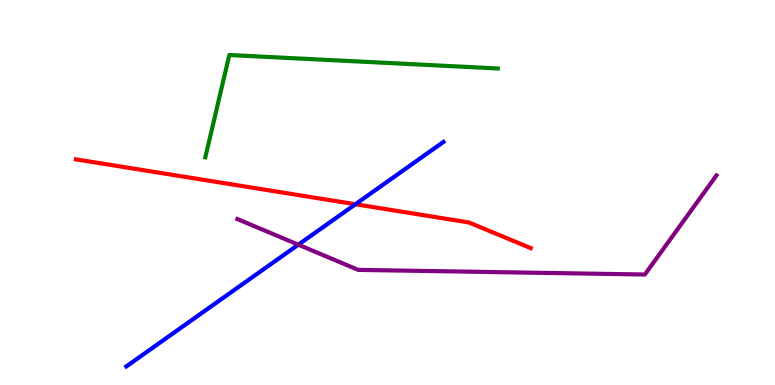[{'lines': ['blue', 'red'], 'intersections': [{'x': 4.59, 'y': 4.7}]}, {'lines': ['green', 'red'], 'intersections': []}, {'lines': ['purple', 'red'], 'intersections': []}, {'lines': ['blue', 'green'], 'intersections': []}, {'lines': ['blue', 'purple'], 'intersections': [{'x': 3.85, 'y': 3.64}]}, {'lines': ['green', 'purple'], 'intersections': []}]